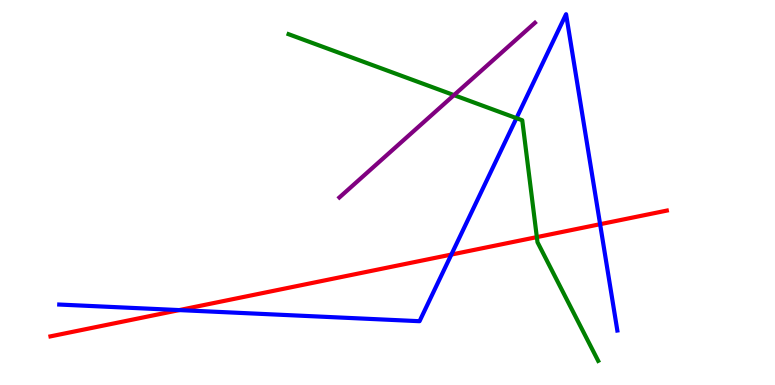[{'lines': ['blue', 'red'], 'intersections': [{'x': 2.31, 'y': 1.95}, {'x': 5.82, 'y': 3.39}, {'x': 7.74, 'y': 4.18}]}, {'lines': ['green', 'red'], 'intersections': [{'x': 6.93, 'y': 3.84}]}, {'lines': ['purple', 'red'], 'intersections': []}, {'lines': ['blue', 'green'], 'intersections': [{'x': 6.66, 'y': 6.93}]}, {'lines': ['blue', 'purple'], 'intersections': []}, {'lines': ['green', 'purple'], 'intersections': [{'x': 5.86, 'y': 7.53}]}]